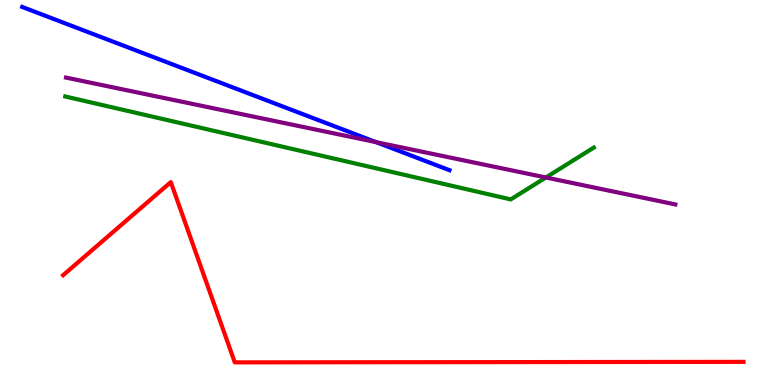[{'lines': ['blue', 'red'], 'intersections': []}, {'lines': ['green', 'red'], 'intersections': []}, {'lines': ['purple', 'red'], 'intersections': []}, {'lines': ['blue', 'green'], 'intersections': []}, {'lines': ['blue', 'purple'], 'intersections': [{'x': 4.85, 'y': 6.31}]}, {'lines': ['green', 'purple'], 'intersections': [{'x': 7.04, 'y': 5.39}]}]